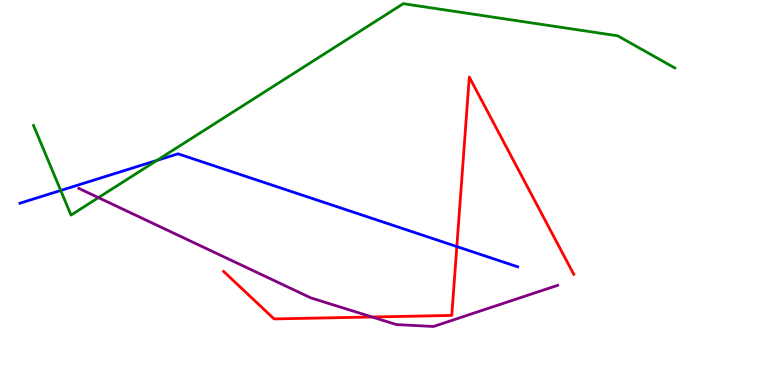[{'lines': ['blue', 'red'], 'intersections': [{'x': 5.89, 'y': 3.6}]}, {'lines': ['green', 'red'], 'intersections': []}, {'lines': ['purple', 'red'], 'intersections': [{'x': 4.8, 'y': 1.77}]}, {'lines': ['blue', 'green'], 'intersections': [{'x': 0.783, 'y': 5.05}, {'x': 2.03, 'y': 5.83}]}, {'lines': ['blue', 'purple'], 'intersections': []}, {'lines': ['green', 'purple'], 'intersections': [{'x': 1.27, 'y': 4.87}]}]